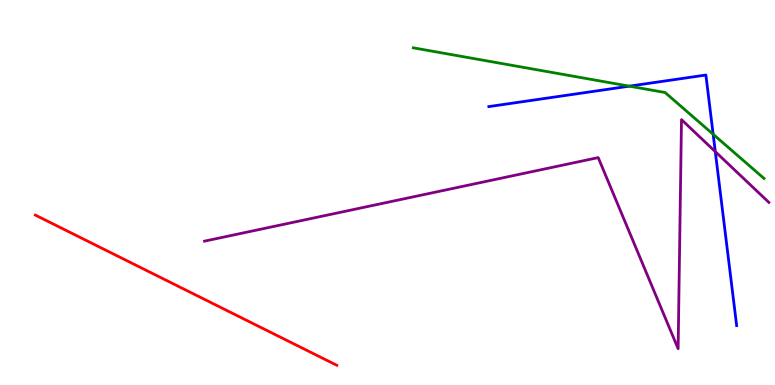[{'lines': ['blue', 'red'], 'intersections': []}, {'lines': ['green', 'red'], 'intersections': []}, {'lines': ['purple', 'red'], 'intersections': []}, {'lines': ['blue', 'green'], 'intersections': [{'x': 8.12, 'y': 7.76}, {'x': 9.2, 'y': 6.51}]}, {'lines': ['blue', 'purple'], 'intersections': [{'x': 9.23, 'y': 6.06}]}, {'lines': ['green', 'purple'], 'intersections': []}]